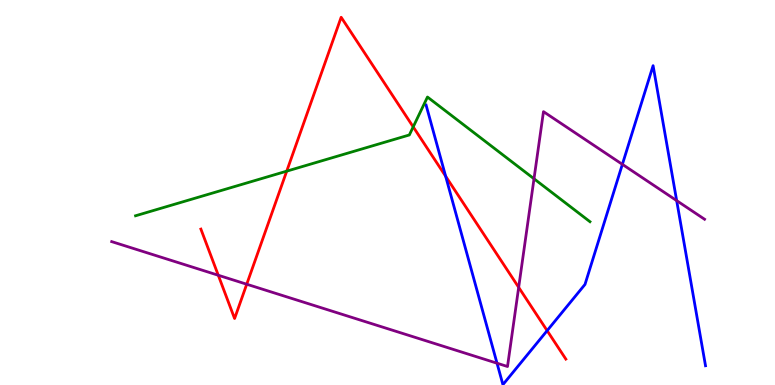[{'lines': ['blue', 'red'], 'intersections': [{'x': 5.75, 'y': 5.42}, {'x': 7.06, 'y': 1.41}]}, {'lines': ['green', 'red'], 'intersections': [{'x': 3.7, 'y': 5.55}, {'x': 5.33, 'y': 6.7}]}, {'lines': ['purple', 'red'], 'intersections': [{'x': 2.82, 'y': 2.85}, {'x': 3.18, 'y': 2.62}, {'x': 6.69, 'y': 2.54}]}, {'lines': ['blue', 'green'], 'intersections': []}, {'lines': ['blue', 'purple'], 'intersections': [{'x': 6.41, 'y': 0.566}, {'x': 8.03, 'y': 5.73}, {'x': 8.73, 'y': 4.79}]}, {'lines': ['green', 'purple'], 'intersections': [{'x': 6.89, 'y': 5.36}]}]